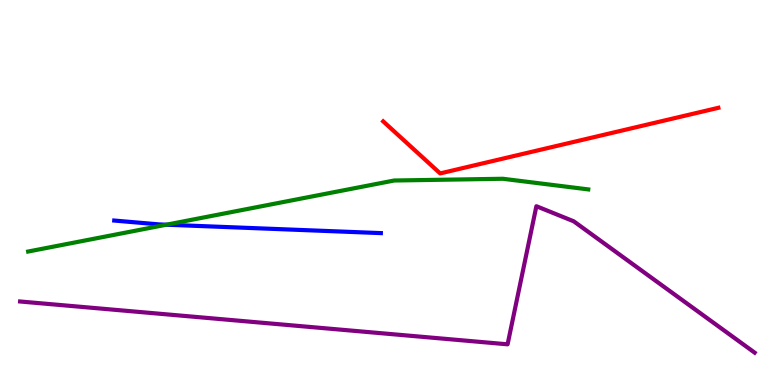[{'lines': ['blue', 'red'], 'intersections': []}, {'lines': ['green', 'red'], 'intersections': []}, {'lines': ['purple', 'red'], 'intersections': []}, {'lines': ['blue', 'green'], 'intersections': [{'x': 2.15, 'y': 4.16}]}, {'lines': ['blue', 'purple'], 'intersections': []}, {'lines': ['green', 'purple'], 'intersections': []}]